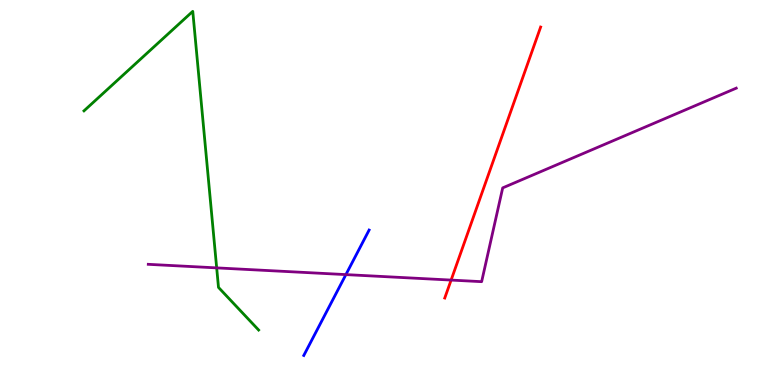[{'lines': ['blue', 'red'], 'intersections': []}, {'lines': ['green', 'red'], 'intersections': []}, {'lines': ['purple', 'red'], 'intersections': [{'x': 5.82, 'y': 2.73}]}, {'lines': ['blue', 'green'], 'intersections': []}, {'lines': ['blue', 'purple'], 'intersections': [{'x': 4.46, 'y': 2.87}]}, {'lines': ['green', 'purple'], 'intersections': [{'x': 2.8, 'y': 3.04}]}]